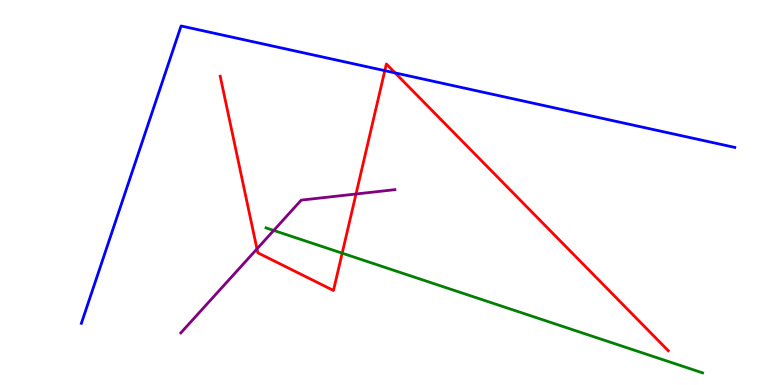[{'lines': ['blue', 'red'], 'intersections': [{'x': 4.97, 'y': 8.17}, {'x': 5.1, 'y': 8.11}]}, {'lines': ['green', 'red'], 'intersections': [{'x': 4.42, 'y': 3.42}]}, {'lines': ['purple', 'red'], 'intersections': [{'x': 3.32, 'y': 3.53}, {'x': 4.59, 'y': 4.96}]}, {'lines': ['blue', 'green'], 'intersections': []}, {'lines': ['blue', 'purple'], 'intersections': []}, {'lines': ['green', 'purple'], 'intersections': [{'x': 3.53, 'y': 4.01}]}]